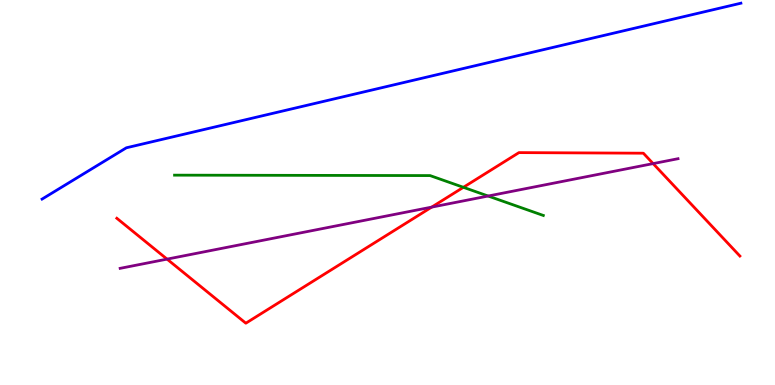[{'lines': ['blue', 'red'], 'intersections': []}, {'lines': ['green', 'red'], 'intersections': [{'x': 5.98, 'y': 5.13}]}, {'lines': ['purple', 'red'], 'intersections': [{'x': 2.16, 'y': 3.27}, {'x': 5.57, 'y': 4.62}, {'x': 8.43, 'y': 5.75}]}, {'lines': ['blue', 'green'], 'intersections': []}, {'lines': ['blue', 'purple'], 'intersections': []}, {'lines': ['green', 'purple'], 'intersections': [{'x': 6.3, 'y': 4.91}]}]